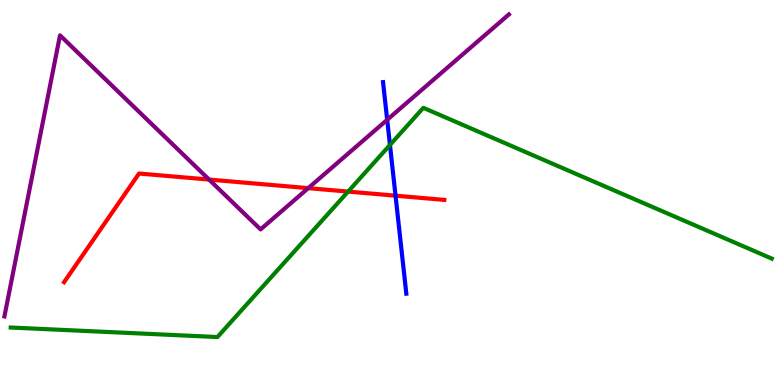[{'lines': ['blue', 'red'], 'intersections': [{'x': 5.1, 'y': 4.92}]}, {'lines': ['green', 'red'], 'intersections': [{'x': 4.49, 'y': 5.02}]}, {'lines': ['purple', 'red'], 'intersections': [{'x': 2.7, 'y': 5.34}, {'x': 3.98, 'y': 5.11}]}, {'lines': ['blue', 'green'], 'intersections': [{'x': 5.03, 'y': 6.23}]}, {'lines': ['blue', 'purple'], 'intersections': [{'x': 5.0, 'y': 6.89}]}, {'lines': ['green', 'purple'], 'intersections': []}]